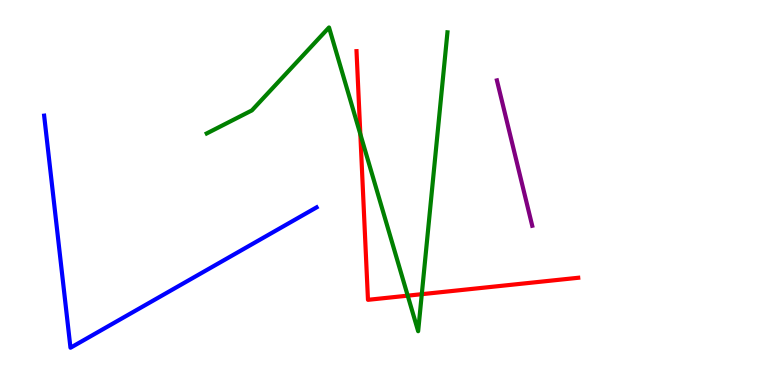[{'lines': ['blue', 'red'], 'intersections': []}, {'lines': ['green', 'red'], 'intersections': [{'x': 4.65, 'y': 6.51}, {'x': 5.26, 'y': 2.32}, {'x': 5.44, 'y': 2.36}]}, {'lines': ['purple', 'red'], 'intersections': []}, {'lines': ['blue', 'green'], 'intersections': []}, {'lines': ['blue', 'purple'], 'intersections': []}, {'lines': ['green', 'purple'], 'intersections': []}]